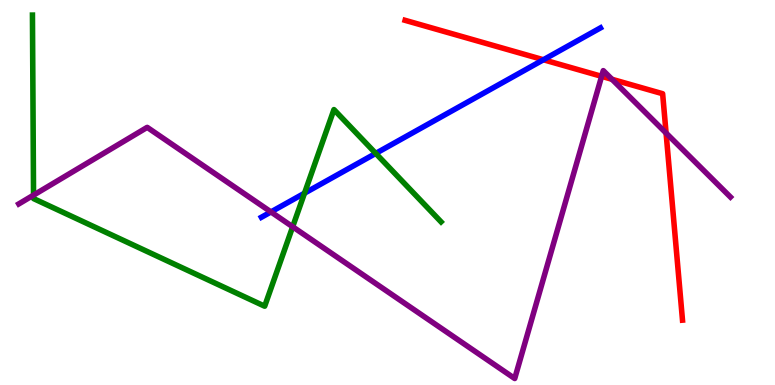[{'lines': ['blue', 'red'], 'intersections': [{'x': 7.01, 'y': 8.45}]}, {'lines': ['green', 'red'], 'intersections': []}, {'lines': ['purple', 'red'], 'intersections': [{'x': 7.76, 'y': 8.02}, {'x': 7.9, 'y': 7.94}, {'x': 8.59, 'y': 6.54}]}, {'lines': ['blue', 'green'], 'intersections': [{'x': 3.93, 'y': 4.98}, {'x': 4.85, 'y': 6.02}]}, {'lines': ['blue', 'purple'], 'intersections': [{'x': 3.5, 'y': 4.5}]}, {'lines': ['green', 'purple'], 'intersections': [{'x': 0.433, 'y': 4.93}, {'x': 3.78, 'y': 4.11}]}]